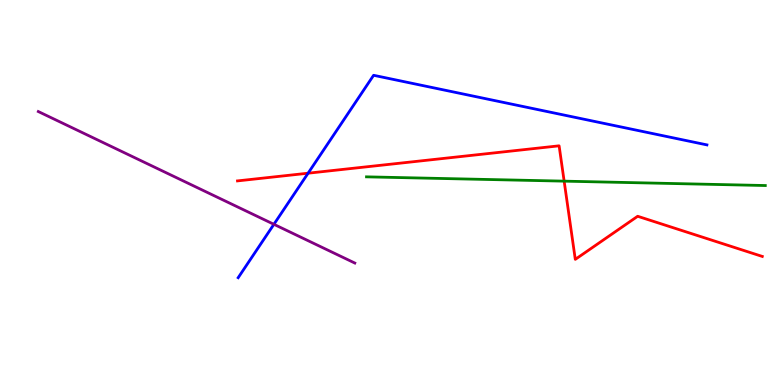[{'lines': ['blue', 'red'], 'intersections': [{'x': 3.98, 'y': 5.5}]}, {'lines': ['green', 'red'], 'intersections': [{'x': 7.28, 'y': 5.29}]}, {'lines': ['purple', 'red'], 'intersections': []}, {'lines': ['blue', 'green'], 'intersections': []}, {'lines': ['blue', 'purple'], 'intersections': [{'x': 3.53, 'y': 4.17}]}, {'lines': ['green', 'purple'], 'intersections': []}]